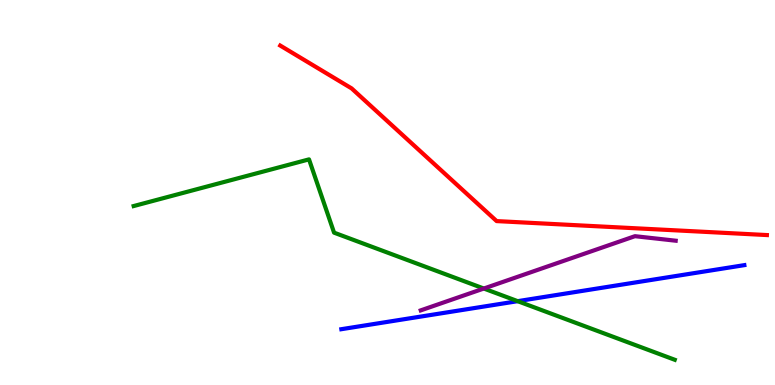[{'lines': ['blue', 'red'], 'intersections': []}, {'lines': ['green', 'red'], 'intersections': []}, {'lines': ['purple', 'red'], 'intersections': []}, {'lines': ['blue', 'green'], 'intersections': [{'x': 6.68, 'y': 2.18}]}, {'lines': ['blue', 'purple'], 'intersections': []}, {'lines': ['green', 'purple'], 'intersections': [{'x': 6.24, 'y': 2.51}]}]